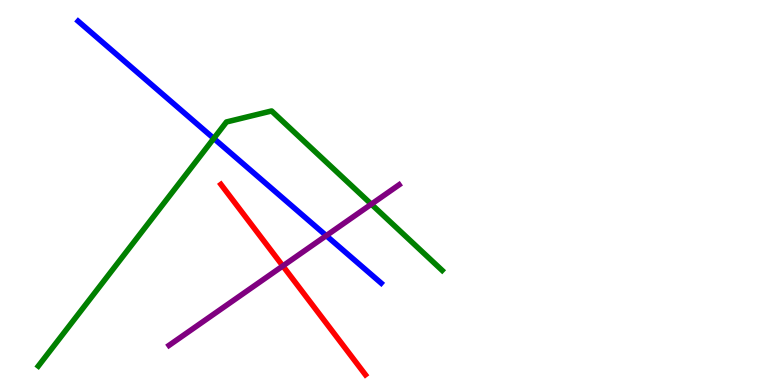[{'lines': ['blue', 'red'], 'intersections': []}, {'lines': ['green', 'red'], 'intersections': []}, {'lines': ['purple', 'red'], 'intersections': [{'x': 3.65, 'y': 3.09}]}, {'lines': ['blue', 'green'], 'intersections': [{'x': 2.76, 'y': 6.4}]}, {'lines': ['blue', 'purple'], 'intersections': [{'x': 4.21, 'y': 3.88}]}, {'lines': ['green', 'purple'], 'intersections': [{'x': 4.79, 'y': 4.7}]}]